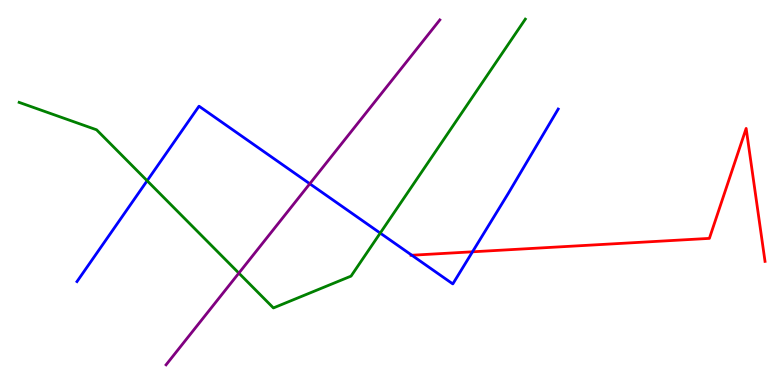[{'lines': ['blue', 'red'], 'intersections': [{'x': 5.31, 'y': 3.37}, {'x': 6.1, 'y': 3.46}]}, {'lines': ['green', 'red'], 'intersections': []}, {'lines': ['purple', 'red'], 'intersections': []}, {'lines': ['blue', 'green'], 'intersections': [{'x': 1.9, 'y': 5.31}, {'x': 4.91, 'y': 3.95}]}, {'lines': ['blue', 'purple'], 'intersections': [{'x': 4.0, 'y': 5.23}]}, {'lines': ['green', 'purple'], 'intersections': [{'x': 3.08, 'y': 2.91}]}]